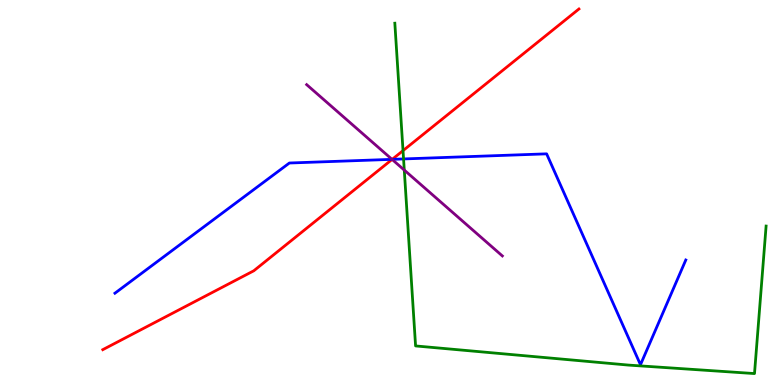[{'lines': ['blue', 'red'], 'intersections': [{'x': 5.06, 'y': 5.86}]}, {'lines': ['green', 'red'], 'intersections': [{'x': 5.2, 'y': 6.09}]}, {'lines': ['purple', 'red'], 'intersections': [{'x': 5.06, 'y': 5.86}]}, {'lines': ['blue', 'green'], 'intersections': [{'x': 5.21, 'y': 5.87}]}, {'lines': ['blue', 'purple'], 'intersections': [{'x': 5.06, 'y': 5.86}]}, {'lines': ['green', 'purple'], 'intersections': [{'x': 5.22, 'y': 5.58}]}]